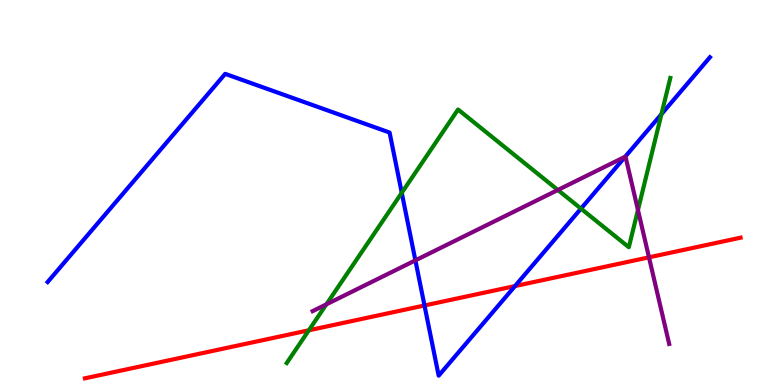[{'lines': ['blue', 'red'], 'intersections': [{'x': 5.48, 'y': 2.07}, {'x': 6.65, 'y': 2.57}]}, {'lines': ['green', 'red'], 'intersections': [{'x': 3.99, 'y': 1.42}]}, {'lines': ['purple', 'red'], 'intersections': [{'x': 8.37, 'y': 3.32}]}, {'lines': ['blue', 'green'], 'intersections': [{'x': 5.18, 'y': 4.99}, {'x': 7.5, 'y': 4.58}, {'x': 8.53, 'y': 7.03}]}, {'lines': ['blue', 'purple'], 'intersections': [{'x': 5.36, 'y': 3.24}, {'x': 8.07, 'y': 5.93}]}, {'lines': ['green', 'purple'], 'intersections': [{'x': 4.21, 'y': 2.1}, {'x': 7.2, 'y': 5.07}, {'x': 8.23, 'y': 4.55}]}]